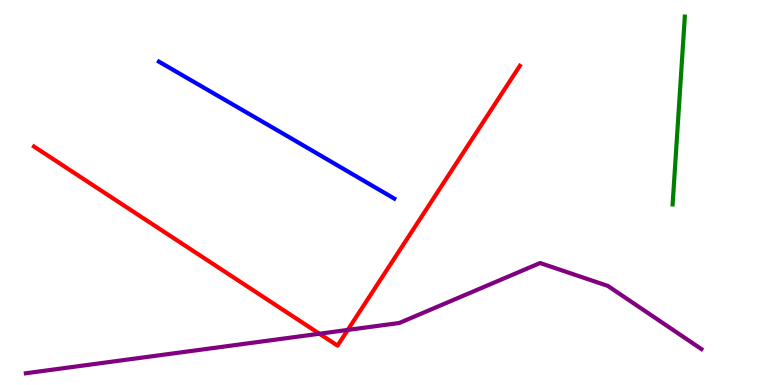[{'lines': ['blue', 'red'], 'intersections': []}, {'lines': ['green', 'red'], 'intersections': []}, {'lines': ['purple', 'red'], 'intersections': [{'x': 4.12, 'y': 1.33}, {'x': 4.49, 'y': 1.43}]}, {'lines': ['blue', 'green'], 'intersections': []}, {'lines': ['blue', 'purple'], 'intersections': []}, {'lines': ['green', 'purple'], 'intersections': []}]